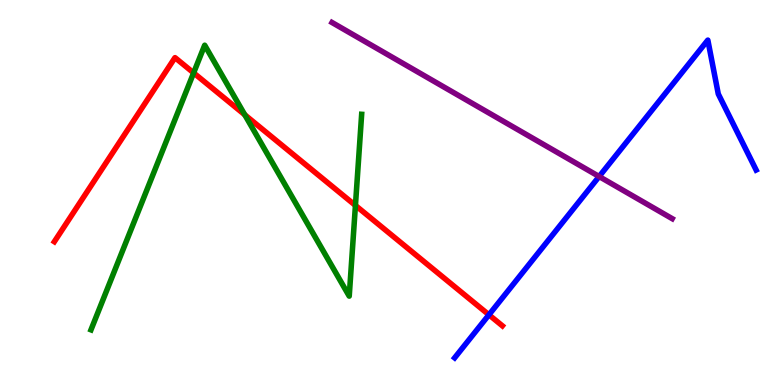[{'lines': ['blue', 'red'], 'intersections': [{'x': 6.31, 'y': 1.82}]}, {'lines': ['green', 'red'], 'intersections': [{'x': 2.5, 'y': 8.11}, {'x': 3.16, 'y': 7.02}, {'x': 4.59, 'y': 4.66}]}, {'lines': ['purple', 'red'], 'intersections': []}, {'lines': ['blue', 'green'], 'intersections': []}, {'lines': ['blue', 'purple'], 'intersections': [{'x': 7.73, 'y': 5.42}]}, {'lines': ['green', 'purple'], 'intersections': []}]